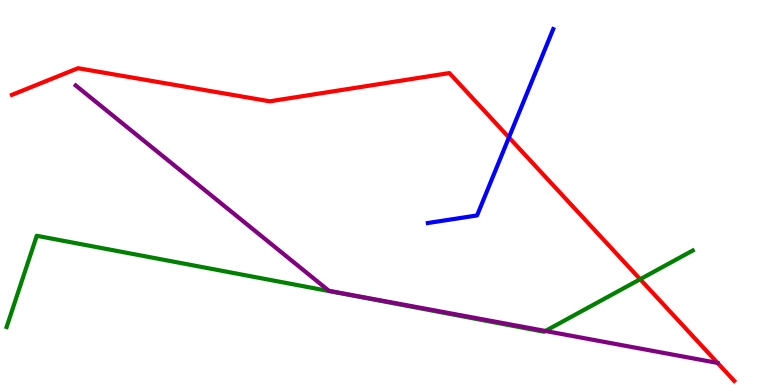[{'lines': ['blue', 'red'], 'intersections': [{'x': 6.57, 'y': 6.43}]}, {'lines': ['green', 'red'], 'intersections': [{'x': 8.26, 'y': 2.75}]}, {'lines': ['purple', 'red'], 'intersections': []}, {'lines': ['blue', 'green'], 'intersections': []}, {'lines': ['blue', 'purple'], 'intersections': []}, {'lines': ['green', 'purple'], 'intersections': [{'x': 7.04, 'y': 1.4}]}]